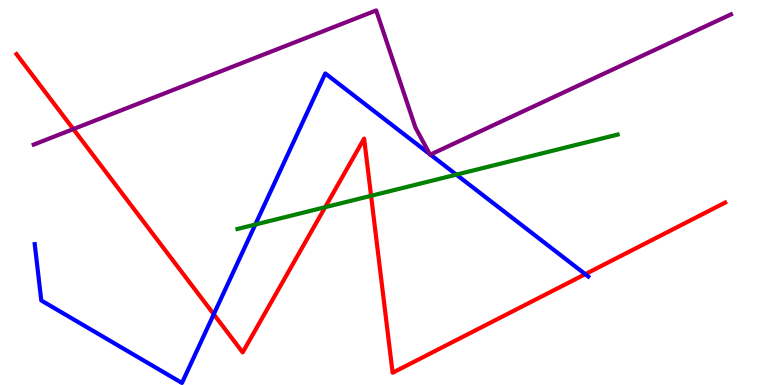[{'lines': ['blue', 'red'], 'intersections': [{'x': 2.76, 'y': 1.84}, {'x': 7.55, 'y': 2.88}]}, {'lines': ['green', 'red'], 'intersections': [{'x': 4.2, 'y': 4.62}, {'x': 4.79, 'y': 4.91}]}, {'lines': ['purple', 'red'], 'intersections': [{'x': 0.946, 'y': 6.65}]}, {'lines': ['blue', 'green'], 'intersections': [{'x': 3.29, 'y': 4.17}, {'x': 5.89, 'y': 5.46}]}, {'lines': ['blue', 'purple'], 'intersections': [{'x': 5.55, 'y': 6.0}, {'x': 5.55, 'y': 5.98}]}, {'lines': ['green', 'purple'], 'intersections': []}]